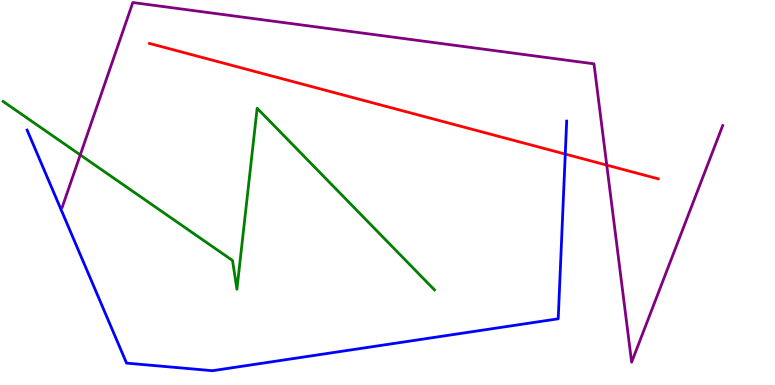[{'lines': ['blue', 'red'], 'intersections': [{'x': 7.29, 'y': 6.0}]}, {'lines': ['green', 'red'], 'intersections': []}, {'lines': ['purple', 'red'], 'intersections': [{'x': 7.83, 'y': 5.71}]}, {'lines': ['blue', 'green'], 'intersections': []}, {'lines': ['blue', 'purple'], 'intersections': []}, {'lines': ['green', 'purple'], 'intersections': [{'x': 1.04, 'y': 5.98}]}]